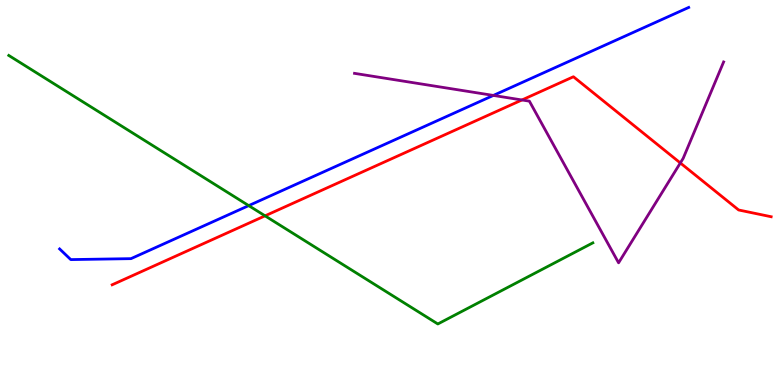[{'lines': ['blue', 'red'], 'intersections': []}, {'lines': ['green', 'red'], 'intersections': [{'x': 3.42, 'y': 4.39}]}, {'lines': ['purple', 'red'], 'intersections': [{'x': 6.73, 'y': 7.4}, {'x': 8.78, 'y': 5.77}]}, {'lines': ['blue', 'green'], 'intersections': [{'x': 3.21, 'y': 4.66}]}, {'lines': ['blue', 'purple'], 'intersections': [{'x': 6.37, 'y': 7.52}]}, {'lines': ['green', 'purple'], 'intersections': []}]